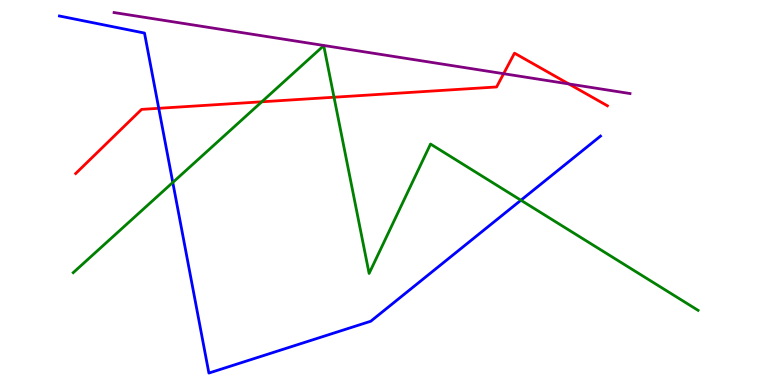[{'lines': ['blue', 'red'], 'intersections': [{'x': 2.05, 'y': 7.19}]}, {'lines': ['green', 'red'], 'intersections': [{'x': 3.38, 'y': 7.36}, {'x': 4.31, 'y': 7.47}]}, {'lines': ['purple', 'red'], 'intersections': [{'x': 6.5, 'y': 8.09}, {'x': 7.34, 'y': 7.82}]}, {'lines': ['blue', 'green'], 'intersections': [{'x': 2.23, 'y': 5.26}, {'x': 6.72, 'y': 4.8}]}, {'lines': ['blue', 'purple'], 'intersections': []}, {'lines': ['green', 'purple'], 'intersections': []}]